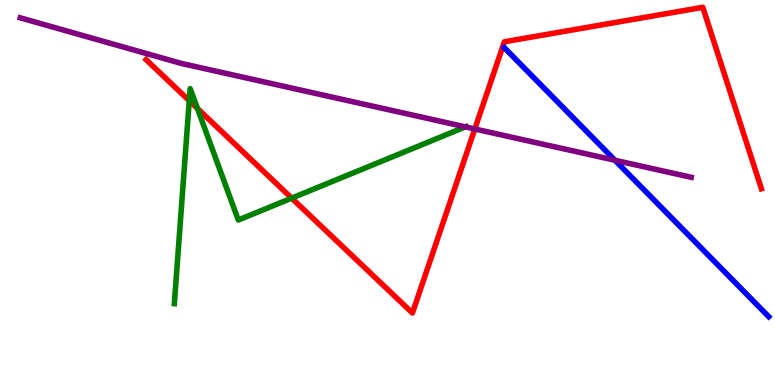[{'lines': ['blue', 'red'], 'intersections': []}, {'lines': ['green', 'red'], 'intersections': [{'x': 2.44, 'y': 7.38}, {'x': 2.55, 'y': 7.18}, {'x': 3.76, 'y': 4.85}]}, {'lines': ['purple', 'red'], 'intersections': [{'x': 6.13, 'y': 6.65}]}, {'lines': ['blue', 'green'], 'intersections': []}, {'lines': ['blue', 'purple'], 'intersections': [{'x': 7.94, 'y': 5.84}]}, {'lines': ['green', 'purple'], 'intersections': [{'x': 6.01, 'y': 6.7}]}]